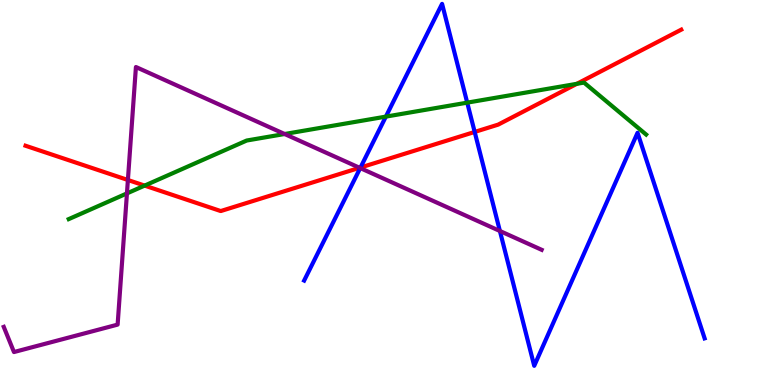[{'lines': ['blue', 'red'], 'intersections': [{'x': 4.65, 'y': 5.65}, {'x': 6.12, 'y': 6.57}]}, {'lines': ['green', 'red'], 'intersections': [{'x': 1.87, 'y': 5.18}, {'x': 7.44, 'y': 7.82}]}, {'lines': ['purple', 'red'], 'intersections': [{'x': 1.65, 'y': 5.32}, {'x': 4.64, 'y': 5.64}]}, {'lines': ['blue', 'green'], 'intersections': [{'x': 4.98, 'y': 6.97}, {'x': 6.03, 'y': 7.33}]}, {'lines': ['blue', 'purple'], 'intersections': [{'x': 4.65, 'y': 5.63}, {'x': 6.45, 'y': 4.0}]}, {'lines': ['green', 'purple'], 'intersections': [{'x': 1.64, 'y': 4.98}, {'x': 3.67, 'y': 6.52}]}]